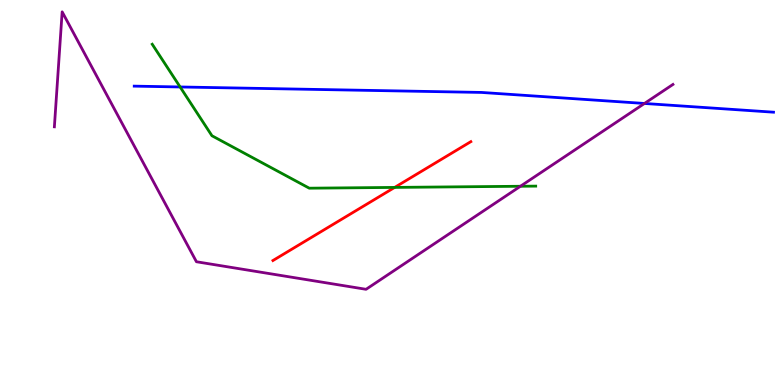[{'lines': ['blue', 'red'], 'intersections': []}, {'lines': ['green', 'red'], 'intersections': [{'x': 5.09, 'y': 5.13}]}, {'lines': ['purple', 'red'], 'intersections': []}, {'lines': ['blue', 'green'], 'intersections': [{'x': 2.32, 'y': 7.74}]}, {'lines': ['blue', 'purple'], 'intersections': [{'x': 8.32, 'y': 7.31}]}, {'lines': ['green', 'purple'], 'intersections': [{'x': 6.72, 'y': 5.16}]}]